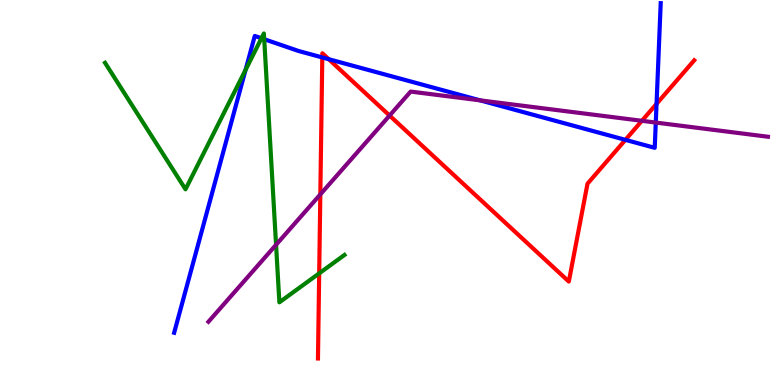[{'lines': ['blue', 'red'], 'intersections': [{'x': 4.16, 'y': 8.51}, {'x': 4.24, 'y': 8.46}, {'x': 8.07, 'y': 6.37}, {'x': 8.47, 'y': 7.3}]}, {'lines': ['green', 'red'], 'intersections': [{'x': 4.12, 'y': 2.9}]}, {'lines': ['purple', 'red'], 'intersections': [{'x': 4.13, 'y': 4.95}, {'x': 5.03, 'y': 7.0}, {'x': 8.28, 'y': 6.86}]}, {'lines': ['blue', 'green'], 'intersections': [{'x': 3.17, 'y': 8.19}, {'x': 3.37, 'y': 9.01}, {'x': 3.41, 'y': 8.98}]}, {'lines': ['blue', 'purple'], 'intersections': [{'x': 6.2, 'y': 7.39}, {'x': 8.46, 'y': 6.82}]}, {'lines': ['green', 'purple'], 'intersections': [{'x': 3.56, 'y': 3.64}]}]